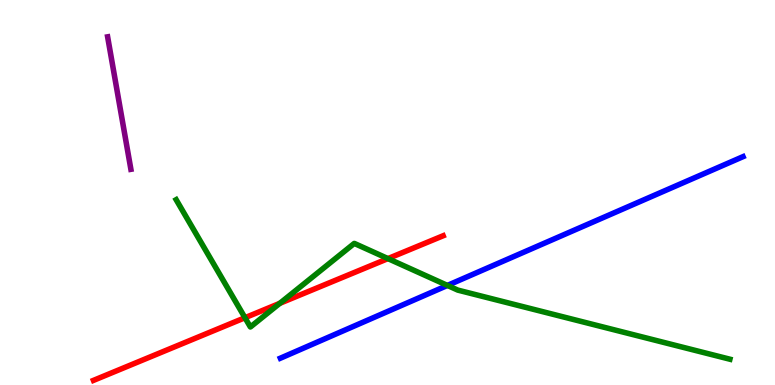[{'lines': ['blue', 'red'], 'intersections': []}, {'lines': ['green', 'red'], 'intersections': [{'x': 3.16, 'y': 1.75}, {'x': 3.61, 'y': 2.12}, {'x': 5.01, 'y': 3.28}]}, {'lines': ['purple', 'red'], 'intersections': []}, {'lines': ['blue', 'green'], 'intersections': [{'x': 5.77, 'y': 2.59}]}, {'lines': ['blue', 'purple'], 'intersections': []}, {'lines': ['green', 'purple'], 'intersections': []}]